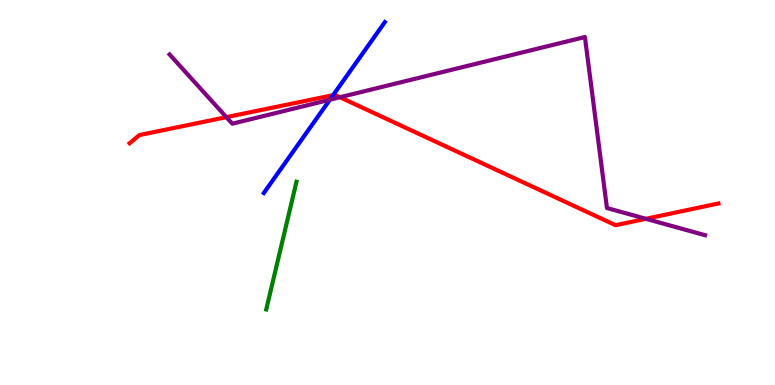[{'lines': ['blue', 'red'], 'intersections': [{'x': 4.3, 'y': 7.53}]}, {'lines': ['green', 'red'], 'intersections': []}, {'lines': ['purple', 'red'], 'intersections': [{'x': 2.92, 'y': 6.96}, {'x': 4.39, 'y': 7.47}, {'x': 8.33, 'y': 4.32}]}, {'lines': ['blue', 'green'], 'intersections': []}, {'lines': ['blue', 'purple'], 'intersections': [{'x': 4.26, 'y': 7.41}]}, {'lines': ['green', 'purple'], 'intersections': []}]